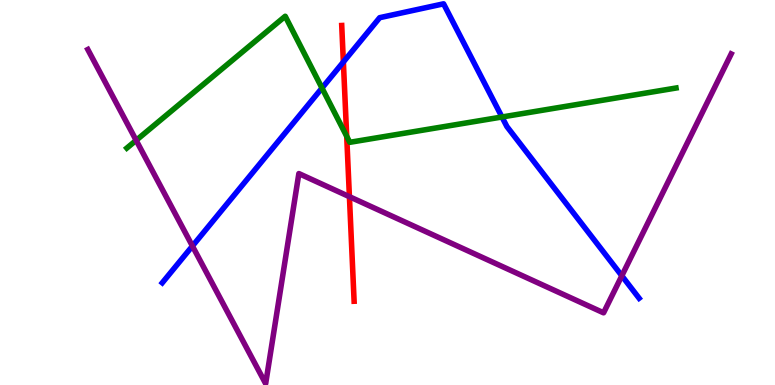[{'lines': ['blue', 'red'], 'intersections': [{'x': 4.43, 'y': 8.39}]}, {'lines': ['green', 'red'], 'intersections': [{'x': 4.47, 'y': 6.46}]}, {'lines': ['purple', 'red'], 'intersections': [{'x': 4.51, 'y': 4.89}]}, {'lines': ['blue', 'green'], 'intersections': [{'x': 4.15, 'y': 7.71}, {'x': 6.48, 'y': 6.96}]}, {'lines': ['blue', 'purple'], 'intersections': [{'x': 2.48, 'y': 3.61}, {'x': 8.02, 'y': 2.84}]}, {'lines': ['green', 'purple'], 'intersections': [{'x': 1.76, 'y': 6.36}]}]